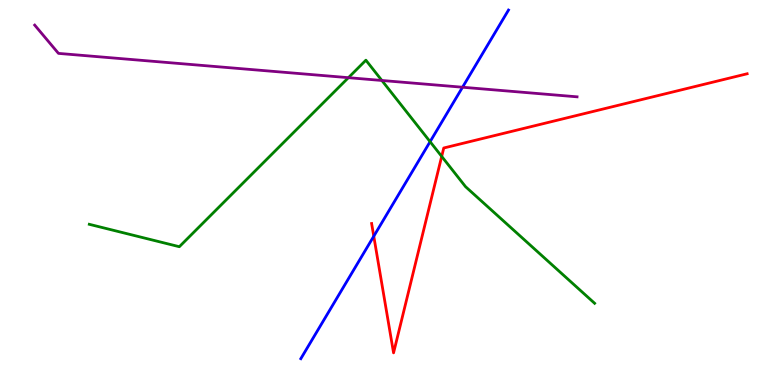[{'lines': ['blue', 'red'], 'intersections': [{'x': 4.82, 'y': 3.86}]}, {'lines': ['green', 'red'], 'intersections': [{'x': 5.7, 'y': 5.94}]}, {'lines': ['purple', 'red'], 'intersections': []}, {'lines': ['blue', 'green'], 'intersections': [{'x': 5.55, 'y': 6.32}]}, {'lines': ['blue', 'purple'], 'intersections': [{'x': 5.97, 'y': 7.73}]}, {'lines': ['green', 'purple'], 'intersections': [{'x': 4.5, 'y': 7.98}, {'x': 4.93, 'y': 7.91}]}]